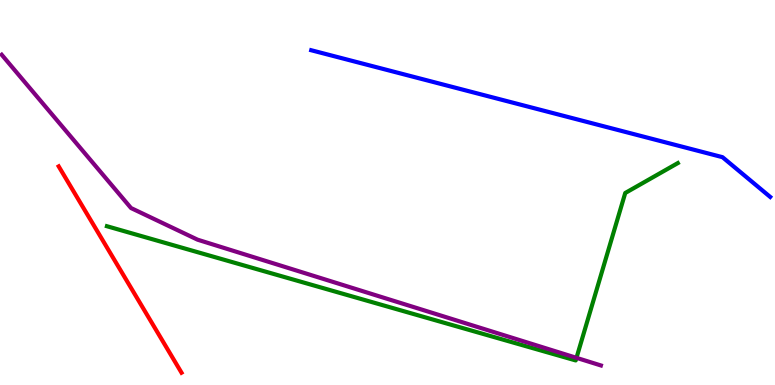[{'lines': ['blue', 'red'], 'intersections': []}, {'lines': ['green', 'red'], 'intersections': []}, {'lines': ['purple', 'red'], 'intersections': []}, {'lines': ['blue', 'green'], 'intersections': []}, {'lines': ['blue', 'purple'], 'intersections': []}, {'lines': ['green', 'purple'], 'intersections': [{'x': 7.44, 'y': 0.706}]}]